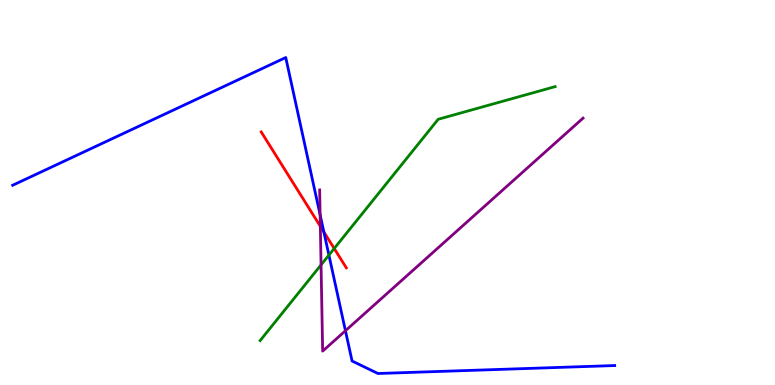[{'lines': ['blue', 'red'], 'intersections': [{'x': 4.18, 'y': 3.97}]}, {'lines': ['green', 'red'], 'intersections': [{'x': 4.31, 'y': 3.55}]}, {'lines': ['purple', 'red'], 'intersections': [{'x': 4.13, 'y': 4.12}]}, {'lines': ['blue', 'green'], 'intersections': [{'x': 4.24, 'y': 3.37}]}, {'lines': ['blue', 'purple'], 'intersections': [{'x': 4.13, 'y': 4.42}, {'x': 4.46, 'y': 1.41}]}, {'lines': ['green', 'purple'], 'intersections': [{'x': 4.14, 'y': 3.12}]}]